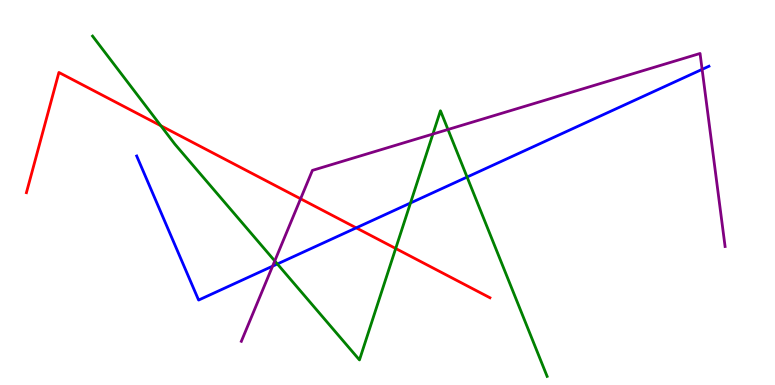[{'lines': ['blue', 'red'], 'intersections': [{'x': 4.6, 'y': 4.08}]}, {'lines': ['green', 'red'], 'intersections': [{'x': 2.08, 'y': 6.73}, {'x': 5.11, 'y': 3.55}]}, {'lines': ['purple', 'red'], 'intersections': [{'x': 3.88, 'y': 4.84}]}, {'lines': ['blue', 'green'], 'intersections': [{'x': 3.58, 'y': 3.14}, {'x': 5.3, 'y': 4.73}, {'x': 6.03, 'y': 5.4}]}, {'lines': ['blue', 'purple'], 'intersections': [{'x': 3.52, 'y': 3.09}, {'x': 9.06, 'y': 8.2}]}, {'lines': ['green', 'purple'], 'intersections': [{'x': 3.55, 'y': 3.22}, {'x': 5.59, 'y': 6.52}, {'x': 5.78, 'y': 6.64}]}]